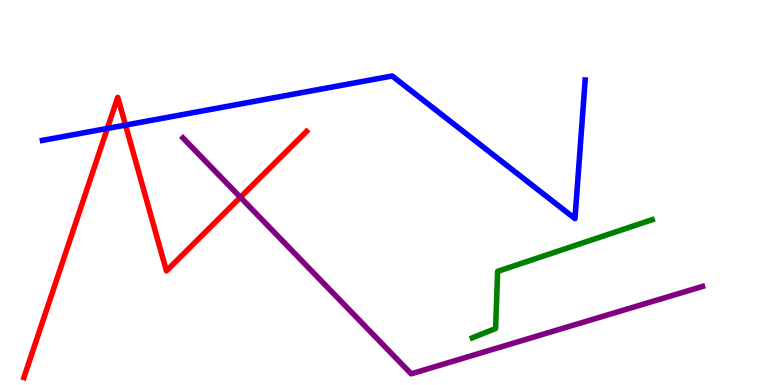[{'lines': ['blue', 'red'], 'intersections': [{'x': 1.39, 'y': 6.66}, {'x': 1.62, 'y': 6.75}]}, {'lines': ['green', 'red'], 'intersections': []}, {'lines': ['purple', 'red'], 'intersections': [{'x': 3.1, 'y': 4.88}]}, {'lines': ['blue', 'green'], 'intersections': []}, {'lines': ['blue', 'purple'], 'intersections': []}, {'lines': ['green', 'purple'], 'intersections': []}]